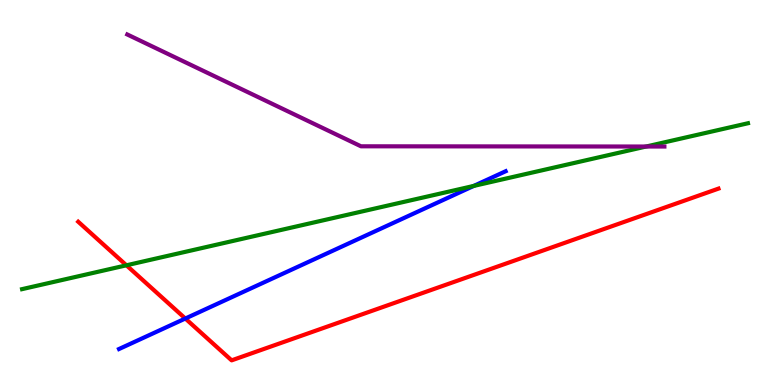[{'lines': ['blue', 'red'], 'intersections': [{'x': 2.39, 'y': 1.73}]}, {'lines': ['green', 'red'], 'intersections': [{'x': 1.63, 'y': 3.11}]}, {'lines': ['purple', 'red'], 'intersections': []}, {'lines': ['blue', 'green'], 'intersections': [{'x': 6.11, 'y': 5.17}]}, {'lines': ['blue', 'purple'], 'intersections': []}, {'lines': ['green', 'purple'], 'intersections': [{'x': 8.34, 'y': 6.19}]}]